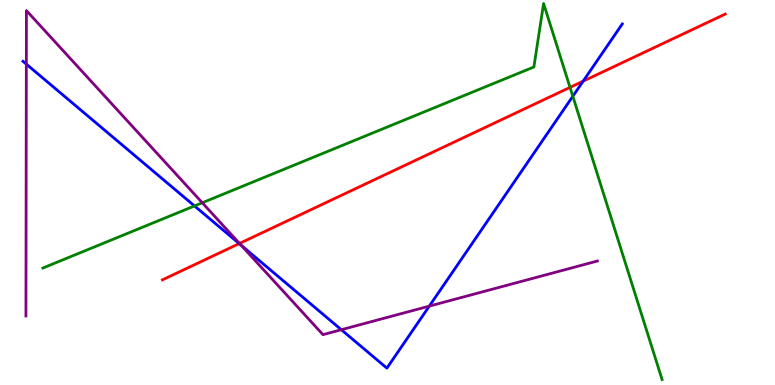[{'lines': ['blue', 'red'], 'intersections': [{'x': 3.09, 'y': 3.67}, {'x': 7.52, 'y': 7.89}]}, {'lines': ['green', 'red'], 'intersections': [{'x': 7.36, 'y': 7.73}]}, {'lines': ['purple', 'red'], 'intersections': [{'x': 3.09, 'y': 3.68}]}, {'lines': ['blue', 'green'], 'intersections': [{'x': 2.51, 'y': 4.65}, {'x': 7.39, 'y': 7.5}]}, {'lines': ['blue', 'purple'], 'intersections': [{'x': 0.34, 'y': 8.33}, {'x': 3.11, 'y': 3.63}, {'x': 4.4, 'y': 1.44}, {'x': 5.54, 'y': 2.05}]}, {'lines': ['green', 'purple'], 'intersections': [{'x': 2.61, 'y': 4.73}]}]